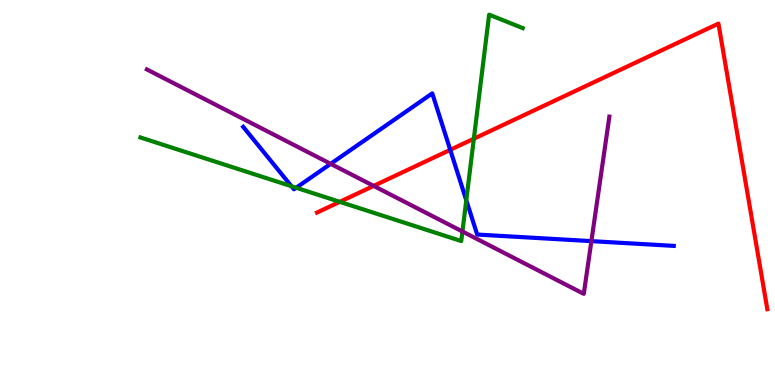[{'lines': ['blue', 'red'], 'intersections': [{'x': 5.81, 'y': 6.11}]}, {'lines': ['green', 'red'], 'intersections': [{'x': 4.38, 'y': 4.76}, {'x': 6.11, 'y': 6.4}]}, {'lines': ['purple', 'red'], 'intersections': [{'x': 4.82, 'y': 5.17}]}, {'lines': ['blue', 'green'], 'intersections': [{'x': 3.76, 'y': 5.16}, {'x': 3.82, 'y': 5.12}, {'x': 6.02, 'y': 4.8}]}, {'lines': ['blue', 'purple'], 'intersections': [{'x': 4.27, 'y': 5.74}, {'x': 7.63, 'y': 3.74}]}, {'lines': ['green', 'purple'], 'intersections': [{'x': 5.97, 'y': 3.99}]}]